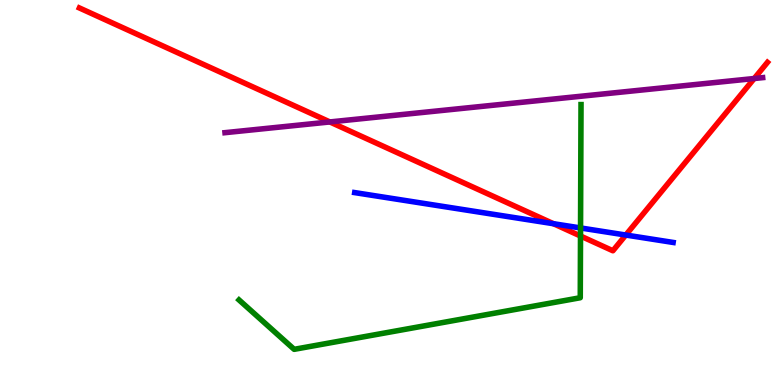[{'lines': ['blue', 'red'], 'intersections': [{'x': 7.14, 'y': 4.19}, {'x': 8.07, 'y': 3.9}]}, {'lines': ['green', 'red'], 'intersections': [{'x': 7.49, 'y': 3.87}]}, {'lines': ['purple', 'red'], 'intersections': [{'x': 4.26, 'y': 6.83}, {'x': 9.73, 'y': 7.96}]}, {'lines': ['blue', 'green'], 'intersections': [{'x': 7.49, 'y': 4.08}]}, {'lines': ['blue', 'purple'], 'intersections': []}, {'lines': ['green', 'purple'], 'intersections': []}]